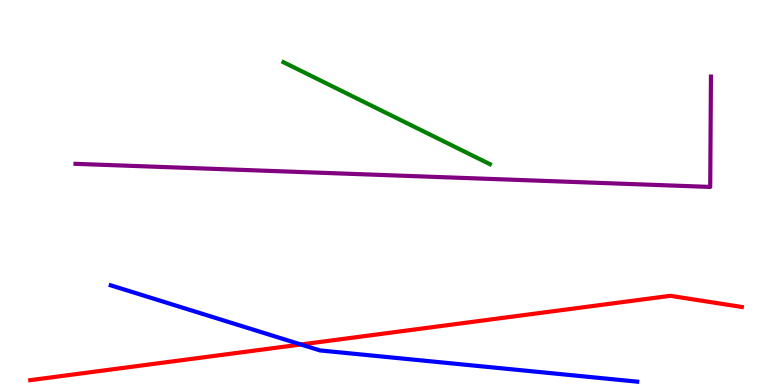[{'lines': ['blue', 'red'], 'intersections': [{'x': 3.88, 'y': 1.05}]}, {'lines': ['green', 'red'], 'intersections': []}, {'lines': ['purple', 'red'], 'intersections': []}, {'lines': ['blue', 'green'], 'intersections': []}, {'lines': ['blue', 'purple'], 'intersections': []}, {'lines': ['green', 'purple'], 'intersections': []}]